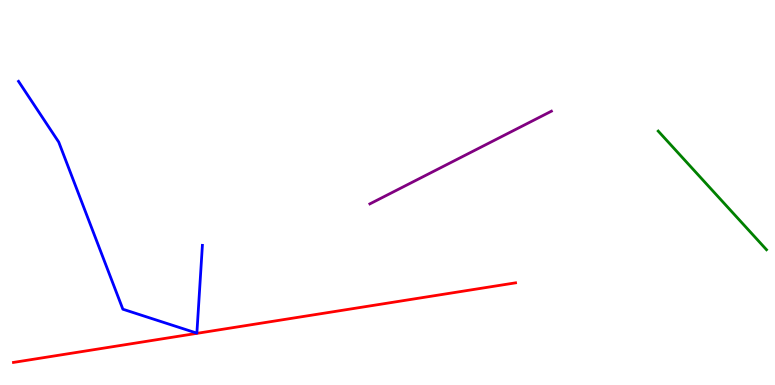[{'lines': ['blue', 'red'], 'intersections': []}, {'lines': ['green', 'red'], 'intersections': []}, {'lines': ['purple', 'red'], 'intersections': []}, {'lines': ['blue', 'green'], 'intersections': []}, {'lines': ['blue', 'purple'], 'intersections': []}, {'lines': ['green', 'purple'], 'intersections': []}]